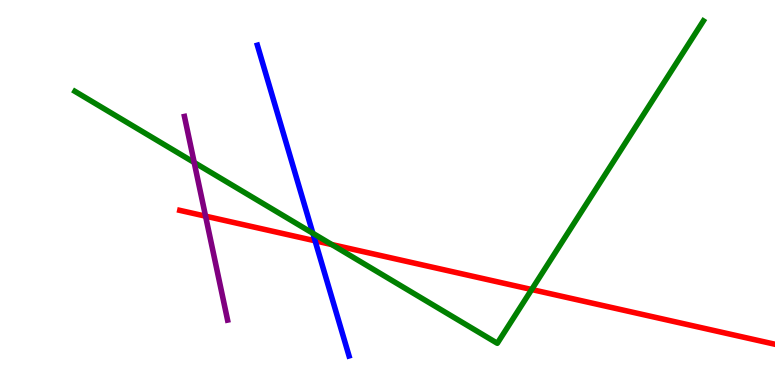[{'lines': ['blue', 'red'], 'intersections': [{'x': 4.07, 'y': 3.75}]}, {'lines': ['green', 'red'], 'intersections': [{'x': 4.28, 'y': 3.65}, {'x': 6.86, 'y': 2.48}]}, {'lines': ['purple', 'red'], 'intersections': [{'x': 2.65, 'y': 4.39}]}, {'lines': ['blue', 'green'], 'intersections': [{'x': 4.04, 'y': 3.94}]}, {'lines': ['blue', 'purple'], 'intersections': []}, {'lines': ['green', 'purple'], 'intersections': [{'x': 2.51, 'y': 5.78}]}]